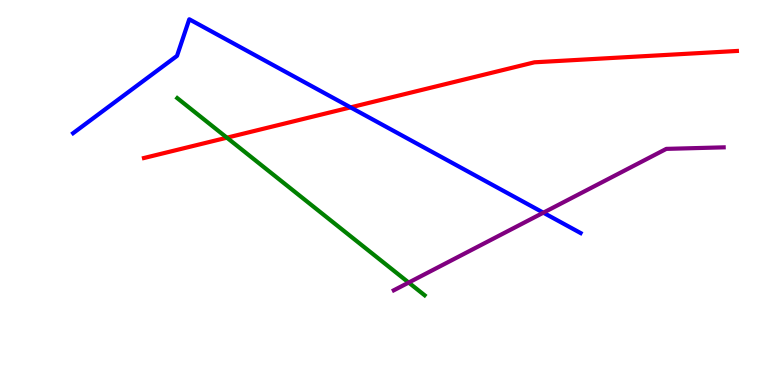[{'lines': ['blue', 'red'], 'intersections': [{'x': 4.52, 'y': 7.21}]}, {'lines': ['green', 'red'], 'intersections': [{'x': 2.93, 'y': 6.42}]}, {'lines': ['purple', 'red'], 'intersections': []}, {'lines': ['blue', 'green'], 'intersections': []}, {'lines': ['blue', 'purple'], 'intersections': [{'x': 7.01, 'y': 4.48}]}, {'lines': ['green', 'purple'], 'intersections': [{'x': 5.27, 'y': 2.66}]}]